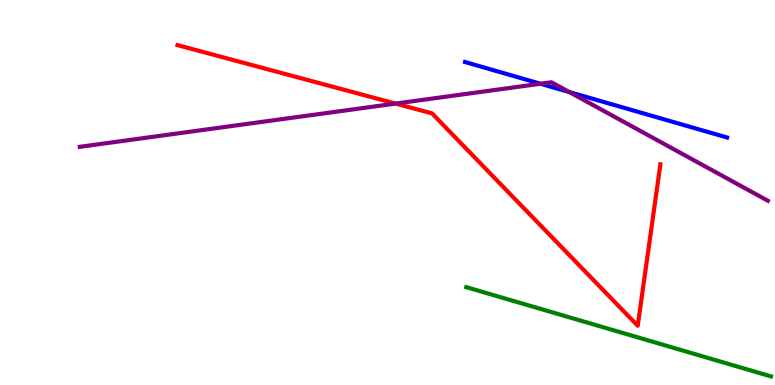[{'lines': ['blue', 'red'], 'intersections': []}, {'lines': ['green', 'red'], 'intersections': []}, {'lines': ['purple', 'red'], 'intersections': [{'x': 5.1, 'y': 7.31}]}, {'lines': ['blue', 'green'], 'intersections': []}, {'lines': ['blue', 'purple'], 'intersections': [{'x': 6.97, 'y': 7.82}, {'x': 7.35, 'y': 7.61}]}, {'lines': ['green', 'purple'], 'intersections': []}]